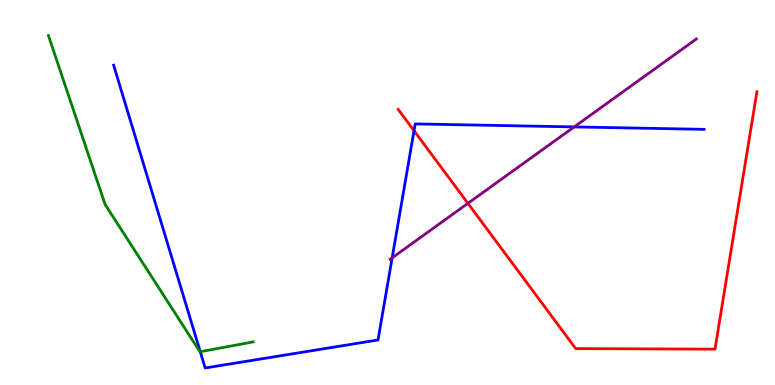[{'lines': ['blue', 'red'], 'intersections': [{'x': 5.34, 'y': 6.6}]}, {'lines': ['green', 'red'], 'intersections': []}, {'lines': ['purple', 'red'], 'intersections': [{'x': 6.04, 'y': 4.72}]}, {'lines': ['blue', 'green'], 'intersections': [{'x': 2.58, 'y': 0.864}]}, {'lines': ['blue', 'purple'], 'intersections': [{'x': 5.06, 'y': 3.3}, {'x': 7.41, 'y': 6.7}]}, {'lines': ['green', 'purple'], 'intersections': []}]